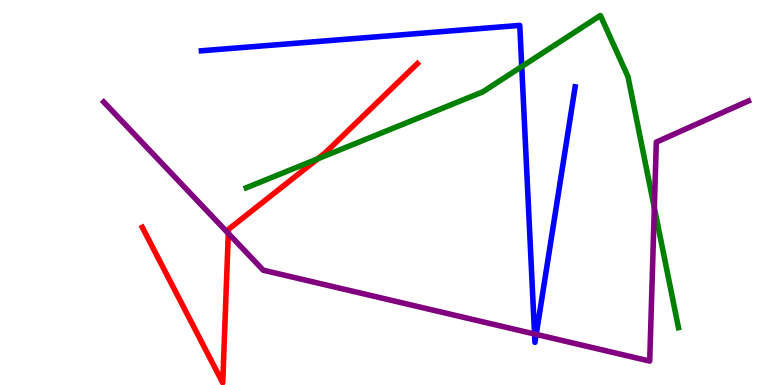[{'lines': ['blue', 'red'], 'intersections': []}, {'lines': ['green', 'red'], 'intersections': [{'x': 4.1, 'y': 5.88}]}, {'lines': ['purple', 'red'], 'intersections': [{'x': 2.95, 'y': 3.94}]}, {'lines': ['blue', 'green'], 'intersections': [{'x': 6.73, 'y': 8.27}]}, {'lines': ['blue', 'purple'], 'intersections': [{'x': 6.9, 'y': 1.32}, {'x': 6.92, 'y': 1.31}]}, {'lines': ['green', 'purple'], 'intersections': [{'x': 8.44, 'y': 4.6}]}]